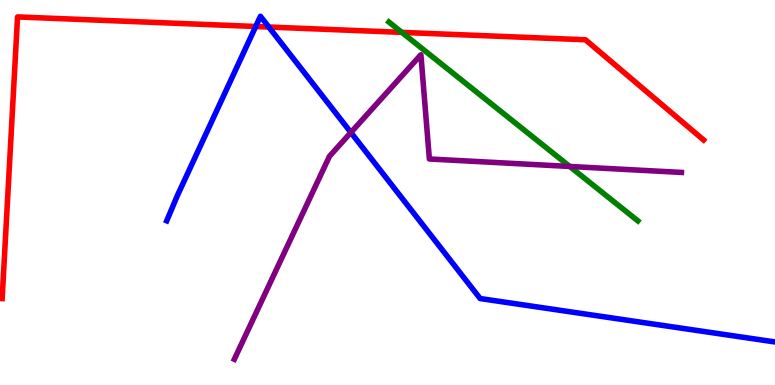[{'lines': ['blue', 'red'], 'intersections': [{'x': 3.3, 'y': 9.31}, {'x': 3.47, 'y': 9.3}]}, {'lines': ['green', 'red'], 'intersections': [{'x': 5.19, 'y': 9.16}]}, {'lines': ['purple', 'red'], 'intersections': []}, {'lines': ['blue', 'green'], 'intersections': []}, {'lines': ['blue', 'purple'], 'intersections': [{'x': 4.53, 'y': 6.56}]}, {'lines': ['green', 'purple'], 'intersections': [{'x': 7.35, 'y': 5.68}]}]